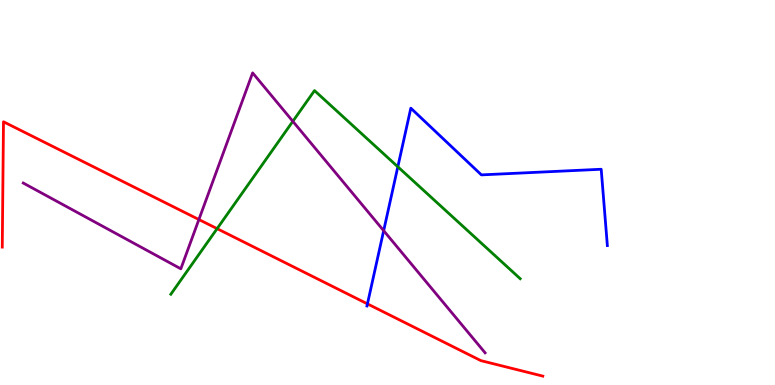[{'lines': ['blue', 'red'], 'intersections': [{'x': 4.74, 'y': 2.11}]}, {'lines': ['green', 'red'], 'intersections': [{'x': 2.8, 'y': 4.06}]}, {'lines': ['purple', 'red'], 'intersections': [{'x': 2.57, 'y': 4.3}]}, {'lines': ['blue', 'green'], 'intersections': [{'x': 5.13, 'y': 5.67}]}, {'lines': ['blue', 'purple'], 'intersections': [{'x': 4.95, 'y': 4.01}]}, {'lines': ['green', 'purple'], 'intersections': [{'x': 3.78, 'y': 6.85}]}]